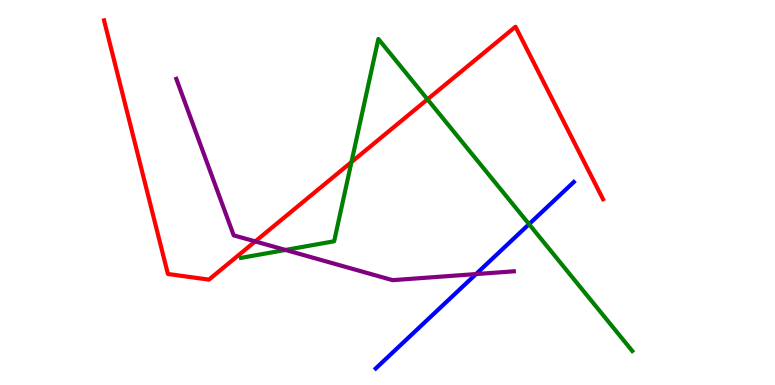[{'lines': ['blue', 'red'], 'intersections': []}, {'lines': ['green', 'red'], 'intersections': [{'x': 4.53, 'y': 5.79}, {'x': 5.52, 'y': 7.42}]}, {'lines': ['purple', 'red'], 'intersections': [{'x': 3.29, 'y': 3.73}]}, {'lines': ['blue', 'green'], 'intersections': [{'x': 6.83, 'y': 4.18}]}, {'lines': ['blue', 'purple'], 'intersections': [{'x': 6.14, 'y': 2.88}]}, {'lines': ['green', 'purple'], 'intersections': [{'x': 3.68, 'y': 3.51}]}]